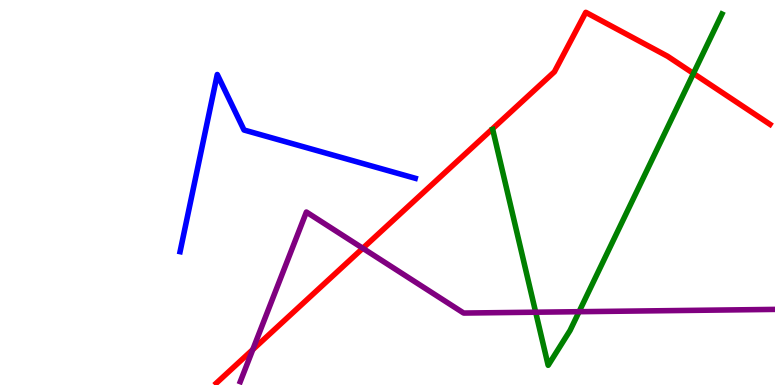[{'lines': ['blue', 'red'], 'intersections': []}, {'lines': ['green', 'red'], 'intersections': [{'x': 8.95, 'y': 8.09}]}, {'lines': ['purple', 'red'], 'intersections': [{'x': 3.26, 'y': 0.92}, {'x': 4.68, 'y': 3.55}]}, {'lines': ['blue', 'green'], 'intersections': []}, {'lines': ['blue', 'purple'], 'intersections': []}, {'lines': ['green', 'purple'], 'intersections': [{'x': 6.91, 'y': 1.89}, {'x': 7.47, 'y': 1.9}]}]